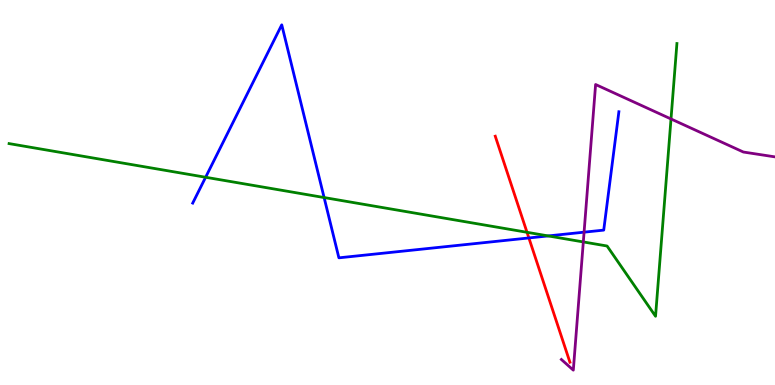[{'lines': ['blue', 'red'], 'intersections': [{'x': 6.82, 'y': 3.82}]}, {'lines': ['green', 'red'], 'intersections': [{'x': 6.8, 'y': 3.97}]}, {'lines': ['purple', 'red'], 'intersections': []}, {'lines': ['blue', 'green'], 'intersections': [{'x': 2.65, 'y': 5.4}, {'x': 4.18, 'y': 4.87}, {'x': 7.07, 'y': 3.87}]}, {'lines': ['blue', 'purple'], 'intersections': [{'x': 7.54, 'y': 3.97}]}, {'lines': ['green', 'purple'], 'intersections': [{'x': 7.53, 'y': 3.72}, {'x': 8.66, 'y': 6.91}]}]